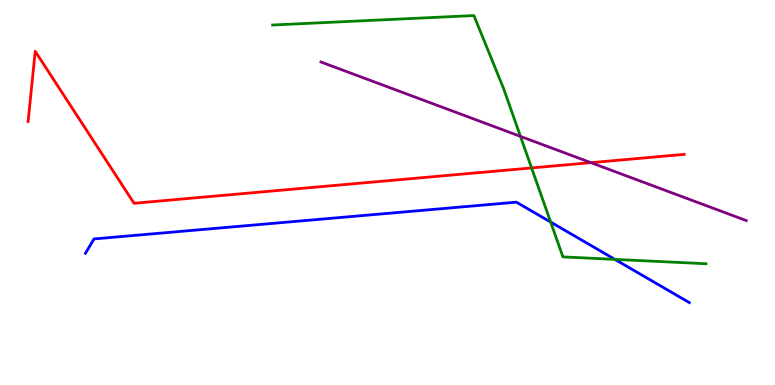[{'lines': ['blue', 'red'], 'intersections': []}, {'lines': ['green', 'red'], 'intersections': [{'x': 6.86, 'y': 5.64}]}, {'lines': ['purple', 'red'], 'intersections': [{'x': 7.63, 'y': 5.78}]}, {'lines': ['blue', 'green'], 'intersections': [{'x': 7.11, 'y': 4.23}, {'x': 7.93, 'y': 3.26}]}, {'lines': ['blue', 'purple'], 'intersections': []}, {'lines': ['green', 'purple'], 'intersections': [{'x': 6.72, 'y': 6.46}]}]